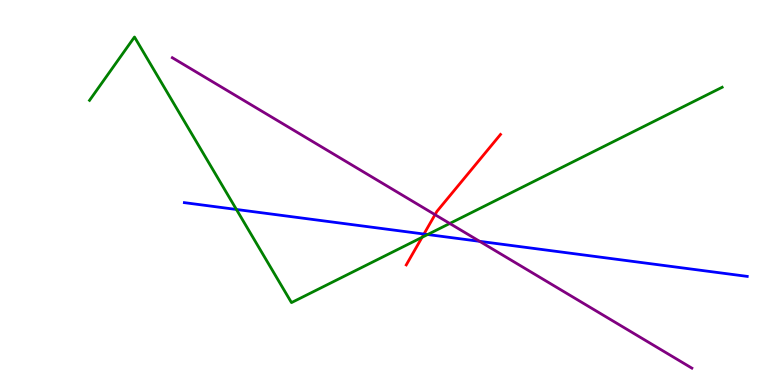[{'lines': ['blue', 'red'], 'intersections': [{'x': 5.47, 'y': 3.92}]}, {'lines': ['green', 'red'], 'intersections': [{'x': 5.45, 'y': 3.84}]}, {'lines': ['purple', 'red'], 'intersections': [{'x': 5.61, 'y': 4.42}]}, {'lines': ['blue', 'green'], 'intersections': [{'x': 3.05, 'y': 4.56}, {'x': 5.52, 'y': 3.91}]}, {'lines': ['blue', 'purple'], 'intersections': [{'x': 6.19, 'y': 3.73}]}, {'lines': ['green', 'purple'], 'intersections': [{'x': 5.8, 'y': 4.2}]}]